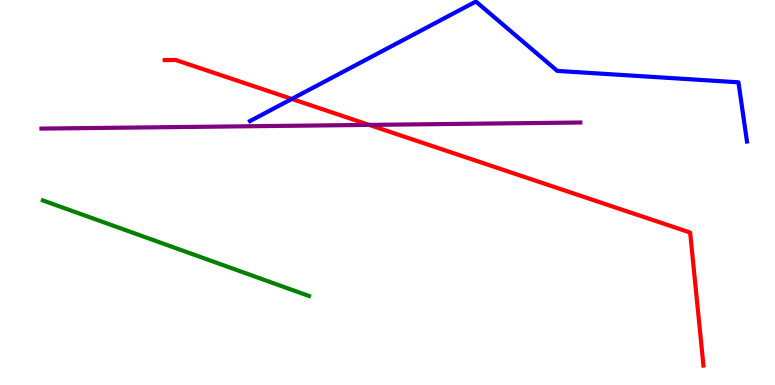[{'lines': ['blue', 'red'], 'intersections': [{'x': 3.77, 'y': 7.43}]}, {'lines': ['green', 'red'], 'intersections': []}, {'lines': ['purple', 'red'], 'intersections': [{'x': 4.76, 'y': 6.76}]}, {'lines': ['blue', 'green'], 'intersections': []}, {'lines': ['blue', 'purple'], 'intersections': []}, {'lines': ['green', 'purple'], 'intersections': []}]